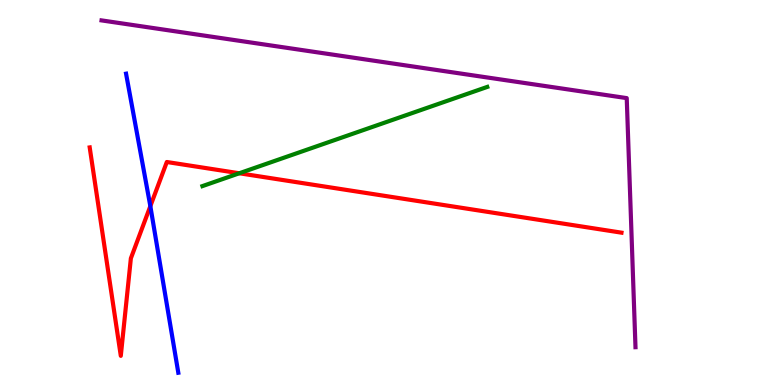[{'lines': ['blue', 'red'], 'intersections': [{'x': 1.94, 'y': 4.65}]}, {'lines': ['green', 'red'], 'intersections': [{'x': 3.09, 'y': 5.5}]}, {'lines': ['purple', 'red'], 'intersections': []}, {'lines': ['blue', 'green'], 'intersections': []}, {'lines': ['blue', 'purple'], 'intersections': []}, {'lines': ['green', 'purple'], 'intersections': []}]